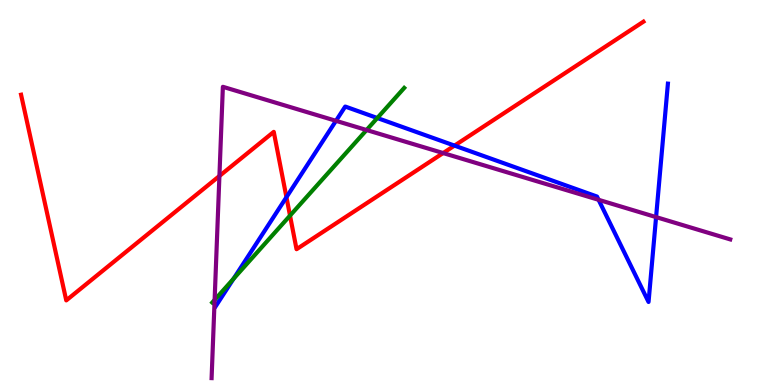[{'lines': ['blue', 'red'], 'intersections': [{'x': 3.7, 'y': 4.88}, {'x': 5.86, 'y': 6.22}]}, {'lines': ['green', 'red'], 'intersections': [{'x': 3.74, 'y': 4.4}]}, {'lines': ['purple', 'red'], 'intersections': [{'x': 2.83, 'y': 5.43}, {'x': 5.72, 'y': 6.02}]}, {'lines': ['blue', 'green'], 'intersections': [{'x': 3.01, 'y': 2.76}, {'x': 4.87, 'y': 6.93}]}, {'lines': ['blue', 'purple'], 'intersections': [{'x': 4.34, 'y': 6.86}, {'x': 7.72, 'y': 4.81}, {'x': 8.47, 'y': 4.36}]}, {'lines': ['green', 'purple'], 'intersections': [{'x': 2.77, 'y': 2.21}, {'x': 4.73, 'y': 6.62}]}]